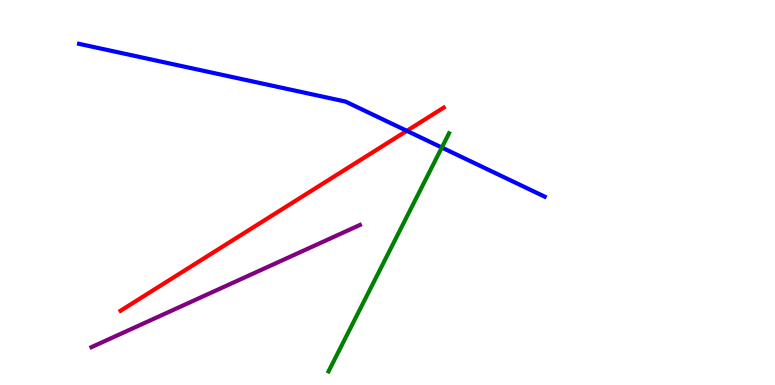[{'lines': ['blue', 'red'], 'intersections': [{'x': 5.25, 'y': 6.6}]}, {'lines': ['green', 'red'], 'intersections': []}, {'lines': ['purple', 'red'], 'intersections': []}, {'lines': ['blue', 'green'], 'intersections': [{'x': 5.7, 'y': 6.17}]}, {'lines': ['blue', 'purple'], 'intersections': []}, {'lines': ['green', 'purple'], 'intersections': []}]